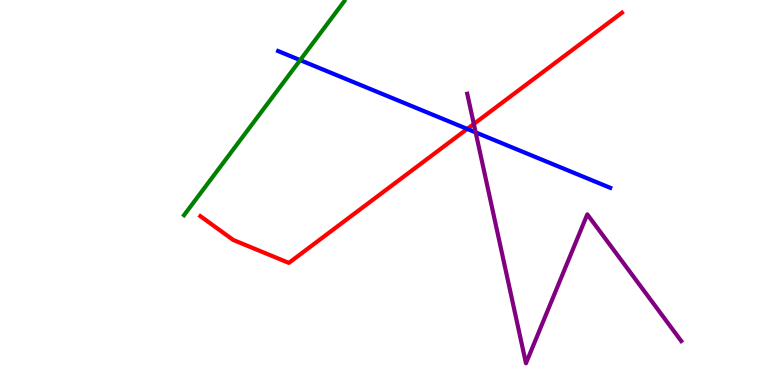[{'lines': ['blue', 'red'], 'intersections': [{'x': 6.03, 'y': 6.65}]}, {'lines': ['green', 'red'], 'intersections': []}, {'lines': ['purple', 'red'], 'intersections': [{'x': 6.11, 'y': 6.78}]}, {'lines': ['blue', 'green'], 'intersections': [{'x': 3.87, 'y': 8.44}]}, {'lines': ['blue', 'purple'], 'intersections': [{'x': 6.14, 'y': 6.56}]}, {'lines': ['green', 'purple'], 'intersections': []}]